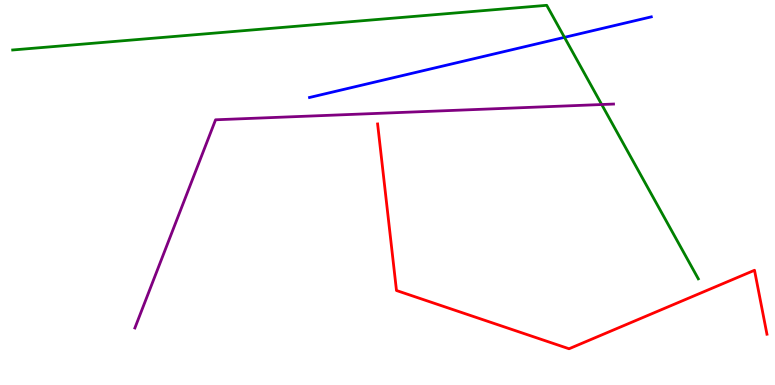[{'lines': ['blue', 'red'], 'intersections': []}, {'lines': ['green', 'red'], 'intersections': []}, {'lines': ['purple', 'red'], 'intersections': []}, {'lines': ['blue', 'green'], 'intersections': [{'x': 7.28, 'y': 9.03}]}, {'lines': ['blue', 'purple'], 'intersections': []}, {'lines': ['green', 'purple'], 'intersections': [{'x': 7.76, 'y': 7.29}]}]